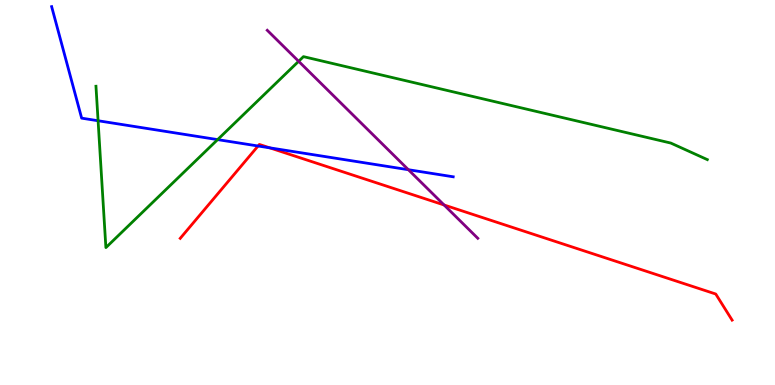[{'lines': ['blue', 'red'], 'intersections': [{'x': 3.33, 'y': 6.21}, {'x': 3.48, 'y': 6.16}]}, {'lines': ['green', 'red'], 'intersections': []}, {'lines': ['purple', 'red'], 'intersections': [{'x': 5.73, 'y': 4.68}]}, {'lines': ['blue', 'green'], 'intersections': [{'x': 1.27, 'y': 6.86}, {'x': 2.81, 'y': 6.37}]}, {'lines': ['blue', 'purple'], 'intersections': [{'x': 5.27, 'y': 5.59}]}, {'lines': ['green', 'purple'], 'intersections': [{'x': 3.85, 'y': 8.41}]}]